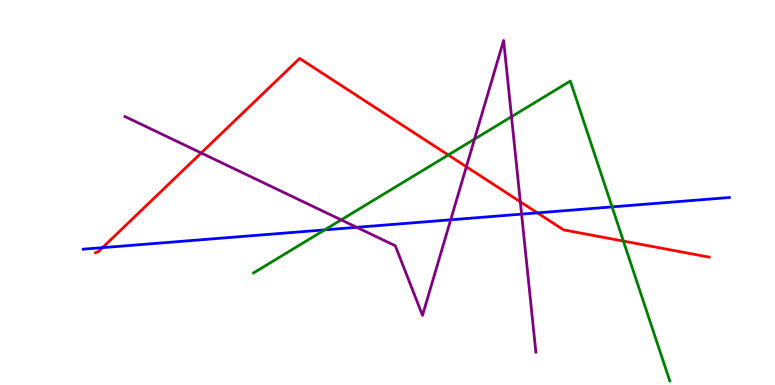[{'lines': ['blue', 'red'], 'intersections': [{'x': 1.32, 'y': 3.57}, {'x': 6.93, 'y': 4.47}]}, {'lines': ['green', 'red'], 'intersections': [{'x': 5.78, 'y': 5.97}, {'x': 8.04, 'y': 3.74}]}, {'lines': ['purple', 'red'], 'intersections': [{'x': 2.6, 'y': 6.03}, {'x': 6.02, 'y': 5.67}, {'x': 6.71, 'y': 4.76}]}, {'lines': ['blue', 'green'], 'intersections': [{'x': 4.19, 'y': 4.03}, {'x': 7.9, 'y': 4.63}]}, {'lines': ['blue', 'purple'], 'intersections': [{'x': 4.6, 'y': 4.1}, {'x': 5.82, 'y': 4.29}, {'x': 6.73, 'y': 4.44}]}, {'lines': ['green', 'purple'], 'intersections': [{'x': 4.4, 'y': 4.29}, {'x': 6.12, 'y': 6.39}, {'x': 6.6, 'y': 6.97}]}]